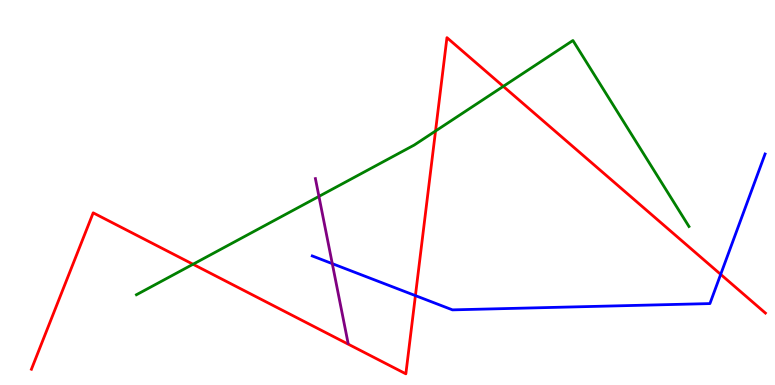[{'lines': ['blue', 'red'], 'intersections': [{'x': 5.36, 'y': 2.32}, {'x': 9.3, 'y': 2.87}]}, {'lines': ['green', 'red'], 'intersections': [{'x': 2.49, 'y': 3.14}, {'x': 5.62, 'y': 6.6}, {'x': 6.49, 'y': 7.76}]}, {'lines': ['purple', 'red'], 'intersections': []}, {'lines': ['blue', 'green'], 'intersections': []}, {'lines': ['blue', 'purple'], 'intersections': [{'x': 4.29, 'y': 3.15}]}, {'lines': ['green', 'purple'], 'intersections': [{'x': 4.12, 'y': 4.9}]}]